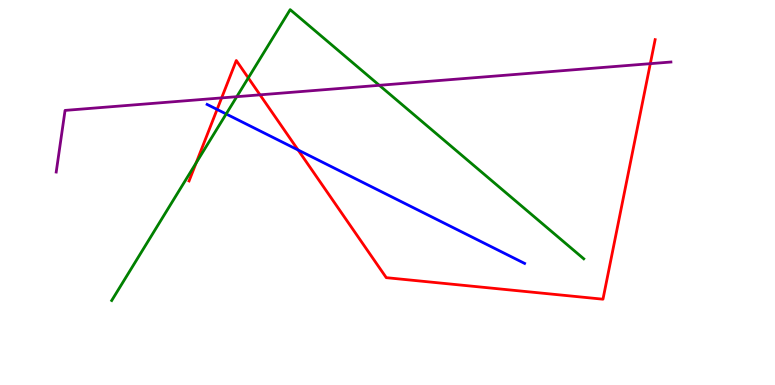[{'lines': ['blue', 'red'], 'intersections': [{'x': 2.8, 'y': 7.16}, {'x': 3.85, 'y': 6.1}]}, {'lines': ['green', 'red'], 'intersections': [{'x': 2.53, 'y': 5.77}, {'x': 3.2, 'y': 7.98}]}, {'lines': ['purple', 'red'], 'intersections': [{'x': 2.86, 'y': 7.46}, {'x': 3.35, 'y': 7.54}, {'x': 8.39, 'y': 8.35}]}, {'lines': ['blue', 'green'], 'intersections': [{'x': 2.92, 'y': 7.04}]}, {'lines': ['blue', 'purple'], 'intersections': []}, {'lines': ['green', 'purple'], 'intersections': [{'x': 3.06, 'y': 7.49}, {'x': 4.89, 'y': 7.78}]}]